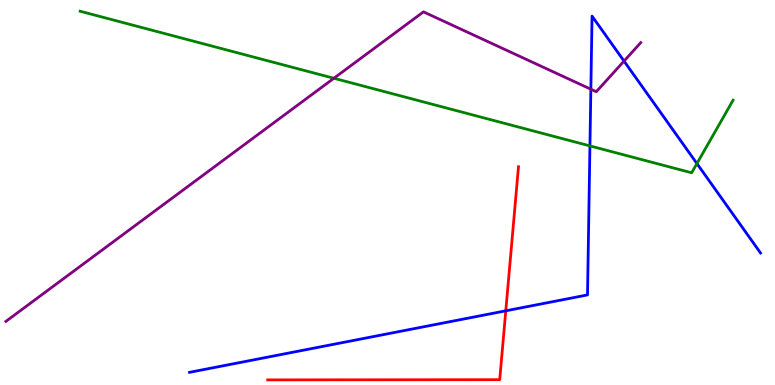[{'lines': ['blue', 'red'], 'intersections': [{'x': 6.53, 'y': 1.93}]}, {'lines': ['green', 'red'], 'intersections': []}, {'lines': ['purple', 'red'], 'intersections': []}, {'lines': ['blue', 'green'], 'intersections': [{'x': 7.61, 'y': 6.21}, {'x': 8.99, 'y': 5.75}]}, {'lines': ['blue', 'purple'], 'intersections': [{'x': 7.62, 'y': 7.68}, {'x': 8.05, 'y': 8.41}]}, {'lines': ['green', 'purple'], 'intersections': [{'x': 4.31, 'y': 7.97}]}]